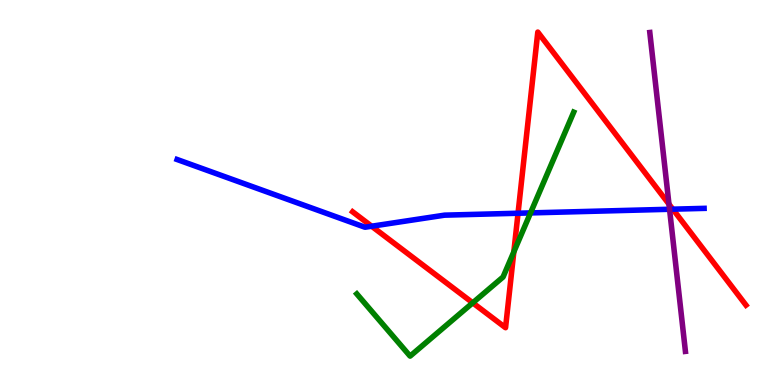[{'lines': ['blue', 'red'], 'intersections': [{'x': 4.8, 'y': 4.12}, {'x': 6.68, 'y': 4.46}, {'x': 8.68, 'y': 4.57}]}, {'lines': ['green', 'red'], 'intersections': [{'x': 6.1, 'y': 2.13}, {'x': 6.63, 'y': 3.46}]}, {'lines': ['purple', 'red'], 'intersections': [{'x': 8.63, 'y': 4.7}]}, {'lines': ['blue', 'green'], 'intersections': [{'x': 6.85, 'y': 4.47}]}, {'lines': ['blue', 'purple'], 'intersections': [{'x': 8.64, 'y': 4.56}]}, {'lines': ['green', 'purple'], 'intersections': []}]